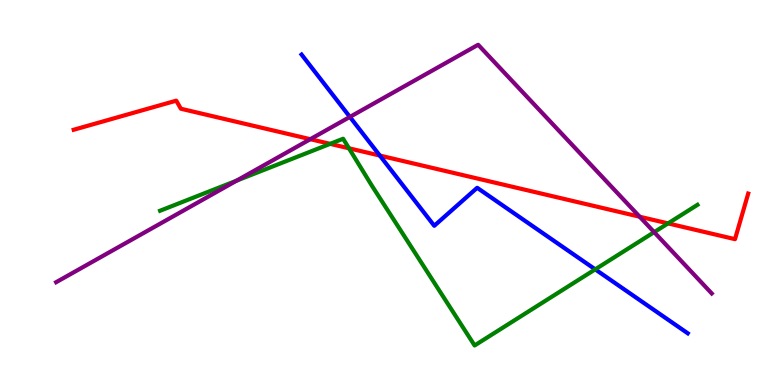[{'lines': ['blue', 'red'], 'intersections': [{'x': 4.9, 'y': 5.96}]}, {'lines': ['green', 'red'], 'intersections': [{'x': 4.26, 'y': 6.26}, {'x': 4.5, 'y': 6.15}, {'x': 8.62, 'y': 4.2}]}, {'lines': ['purple', 'red'], 'intersections': [{'x': 4.0, 'y': 6.38}, {'x': 8.25, 'y': 4.37}]}, {'lines': ['blue', 'green'], 'intersections': [{'x': 7.68, 'y': 3.0}]}, {'lines': ['blue', 'purple'], 'intersections': [{'x': 4.51, 'y': 6.96}]}, {'lines': ['green', 'purple'], 'intersections': [{'x': 3.05, 'y': 5.31}, {'x': 8.44, 'y': 3.97}]}]